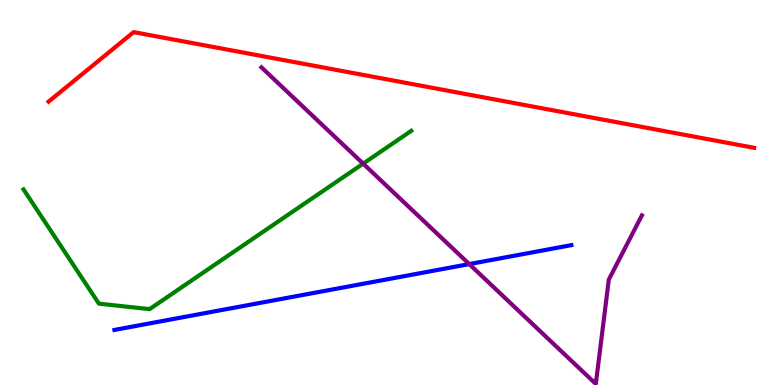[{'lines': ['blue', 'red'], 'intersections': []}, {'lines': ['green', 'red'], 'intersections': []}, {'lines': ['purple', 'red'], 'intersections': []}, {'lines': ['blue', 'green'], 'intersections': []}, {'lines': ['blue', 'purple'], 'intersections': [{'x': 6.05, 'y': 3.14}]}, {'lines': ['green', 'purple'], 'intersections': [{'x': 4.69, 'y': 5.75}]}]